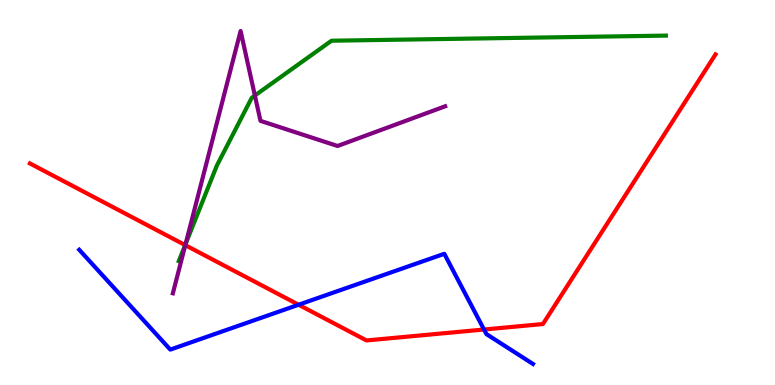[{'lines': ['blue', 'red'], 'intersections': [{'x': 3.85, 'y': 2.08}, {'x': 6.25, 'y': 1.44}]}, {'lines': ['green', 'red'], 'intersections': [{'x': 2.39, 'y': 3.63}]}, {'lines': ['purple', 'red'], 'intersections': [{'x': 2.39, 'y': 3.63}]}, {'lines': ['blue', 'green'], 'intersections': []}, {'lines': ['blue', 'purple'], 'intersections': []}, {'lines': ['green', 'purple'], 'intersections': [{'x': 2.39, 'y': 3.66}, {'x': 3.29, 'y': 7.52}]}]